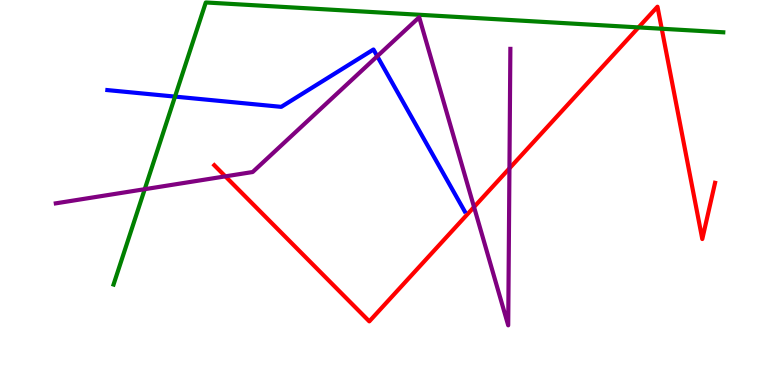[{'lines': ['blue', 'red'], 'intersections': []}, {'lines': ['green', 'red'], 'intersections': [{'x': 8.24, 'y': 9.29}, {'x': 8.54, 'y': 9.25}]}, {'lines': ['purple', 'red'], 'intersections': [{'x': 2.91, 'y': 5.42}, {'x': 6.12, 'y': 4.62}, {'x': 6.57, 'y': 5.63}]}, {'lines': ['blue', 'green'], 'intersections': [{'x': 2.26, 'y': 7.49}]}, {'lines': ['blue', 'purple'], 'intersections': [{'x': 4.87, 'y': 8.54}]}, {'lines': ['green', 'purple'], 'intersections': [{'x': 1.87, 'y': 5.09}]}]